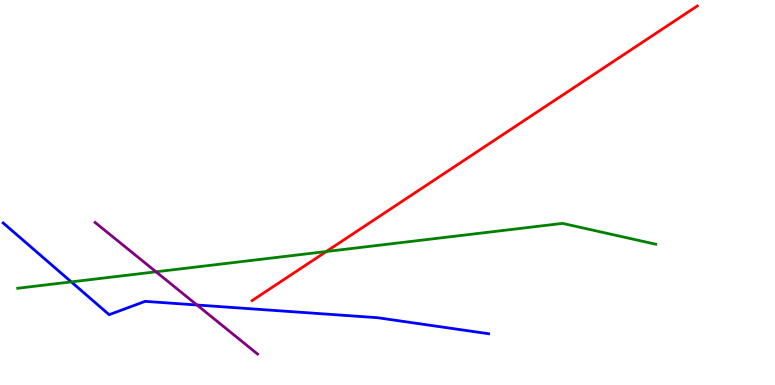[{'lines': ['blue', 'red'], 'intersections': []}, {'lines': ['green', 'red'], 'intersections': [{'x': 4.21, 'y': 3.47}]}, {'lines': ['purple', 'red'], 'intersections': []}, {'lines': ['blue', 'green'], 'intersections': [{'x': 0.92, 'y': 2.68}]}, {'lines': ['blue', 'purple'], 'intersections': [{'x': 2.54, 'y': 2.08}]}, {'lines': ['green', 'purple'], 'intersections': [{'x': 2.01, 'y': 2.94}]}]